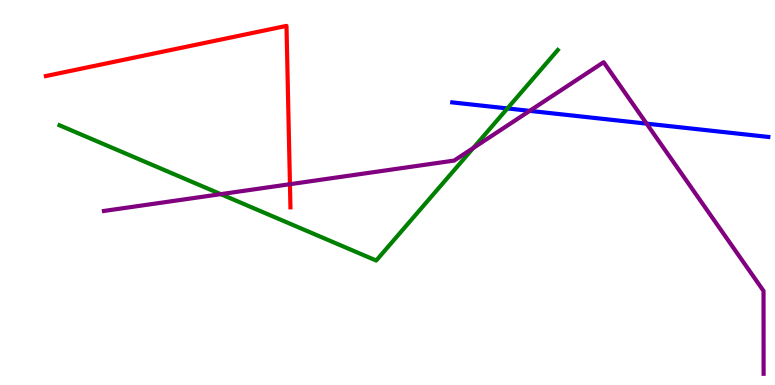[{'lines': ['blue', 'red'], 'intersections': []}, {'lines': ['green', 'red'], 'intersections': []}, {'lines': ['purple', 'red'], 'intersections': [{'x': 3.74, 'y': 5.22}]}, {'lines': ['blue', 'green'], 'intersections': [{'x': 6.55, 'y': 7.18}]}, {'lines': ['blue', 'purple'], 'intersections': [{'x': 6.83, 'y': 7.12}, {'x': 8.34, 'y': 6.79}]}, {'lines': ['green', 'purple'], 'intersections': [{'x': 2.85, 'y': 4.96}, {'x': 6.11, 'y': 6.16}]}]